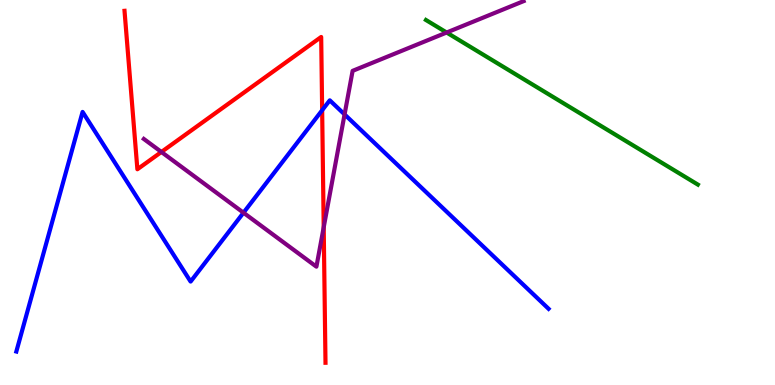[{'lines': ['blue', 'red'], 'intersections': [{'x': 4.16, 'y': 7.14}]}, {'lines': ['green', 'red'], 'intersections': []}, {'lines': ['purple', 'red'], 'intersections': [{'x': 2.08, 'y': 6.05}, {'x': 4.18, 'y': 4.1}]}, {'lines': ['blue', 'green'], 'intersections': []}, {'lines': ['blue', 'purple'], 'intersections': [{'x': 3.14, 'y': 4.47}, {'x': 4.45, 'y': 7.03}]}, {'lines': ['green', 'purple'], 'intersections': [{'x': 5.76, 'y': 9.16}]}]